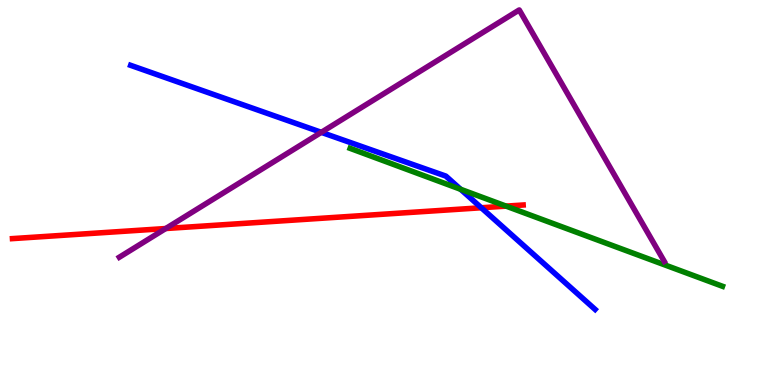[{'lines': ['blue', 'red'], 'intersections': [{'x': 6.21, 'y': 4.6}]}, {'lines': ['green', 'red'], 'intersections': [{'x': 6.53, 'y': 4.65}]}, {'lines': ['purple', 'red'], 'intersections': [{'x': 2.14, 'y': 4.06}]}, {'lines': ['blue', 'green'], 'intersections': [{'x': 5.94, 'y': 5.08}]}, {'lines': ['blue', 'purple'], 'intersections': [{'x': 4.15, 'y': 6.56}]}, {'lines': ['green', 'purple'], 'intersections': []}]